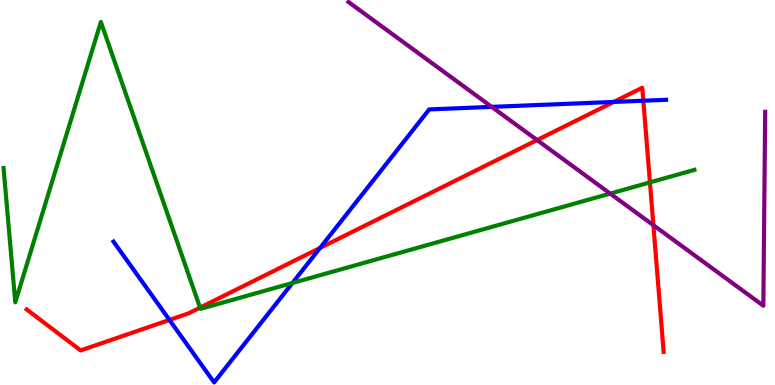[{'lines': ['blue', 'red'], 'intersections': [{'x': 2.19, 'y': 1.69}, {'x': 4.13, 'y': 3.56}, {'x': 7.92, 'y': 7.35}, {'x': 8.3, 'y': 7.38}]}, {'lines': ['green', 'red'], 'intersections': [{'x': 2.58, 'y': 2.01}, {'x': 8.39, 'y': 5.26}]}, {'lines': ['purple', 'red'], 'intersections': [{'x': 6.93, 'y': 6.36}, {'x': 8.43, 'y': 4.15}]}, {'lines': ['blue', 'green'], 'intersections': [{'x': 3.77, 'y': 2.65}]}, {'lines': ['blue', 'purple'], 'intersections': [{'x': 6.35, 'y': 7.22}]}, {'lines': ['green', 'purple'], 'intersections': [{'x': 7.87, 'y': 4.97}]}]